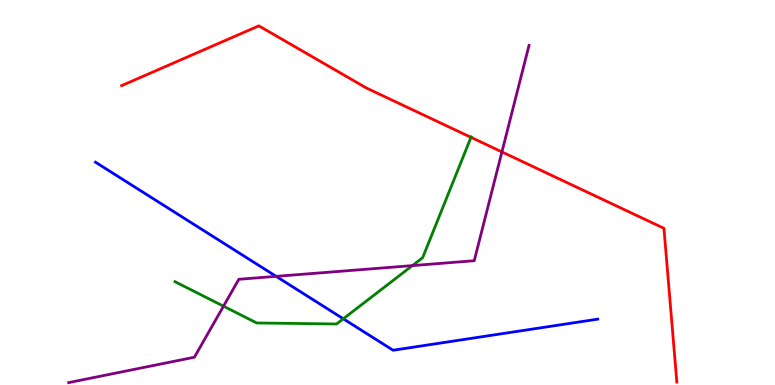[{'lines': ['blue', 'red'], 'intersections': []}, {'lines': ['green', 'red'], 'intersections': [{'x': 6.08, 'y': 6.43}]}, {'lines': ['purple', 'red'], 'intersections': [{'x': 6.48, 'y': 6.05}]}, {'lines': ['blue', 'green'], 'intersections': [{'x': 4.43, 'y': 1.72}]}, {'lines': ['blue', 'purple'], 'intersections': [{'x': 3.56, 'y': 2.82}]}, {'lines': ['green', 'purple'], 'intersections': [{'x': 2.88, 'y': 2.05}, {'x': 5.32, 'y': 3.1}]}]